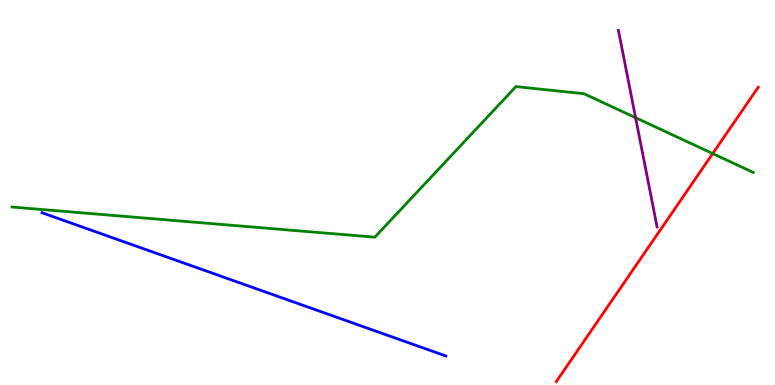[{'lines': ['blue', 'red'], 'intersections': []}, {'lines': ['green', 'red'], 'intersections': [{'x': 9.2, 'y': 6.01}]}, {'lines': ['purple', 'red'], 'intersections': []}, {'lines': ['blue', 'green'], 'intersections': []}, {'lines': ['blue', 'purple'], 'intersections': []}, {'lines': ['green', 'purple'], 'intersections': [{'x': 8.2, 'y': 6.94}]}]